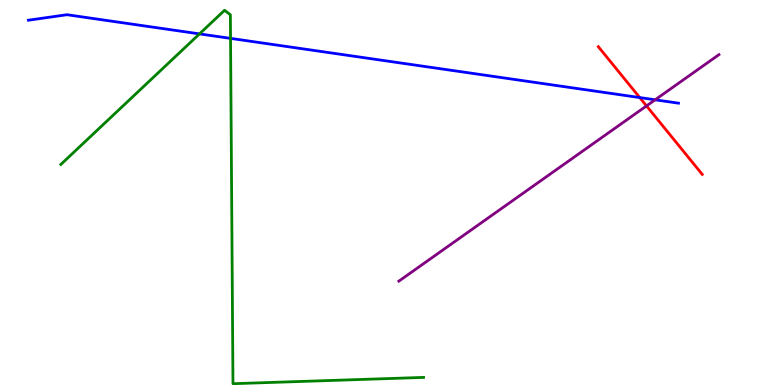[{'lines': ['blue', 'red'], 'intersections': [{'x': 8.25, 'y': 7.47}]}, {'lines': ['green', 'red'], 'intersections': []}, {'lines': ['purple', 'red'], 'intersections': [{'x': 8.34, 'y': 7.25}]}, {'lines': ['blue', 'green'], 'intersections': [{'x': 2.57, 'y': 9.12}, {'x': 2.97, 'y': 9.0}]}, {'lines': ['blue', 'purple'], 'intersections': [{'x': 8.45, 'y': 7.41}]}, {'lines': ['green', 'purple'], 'intersections': []}]